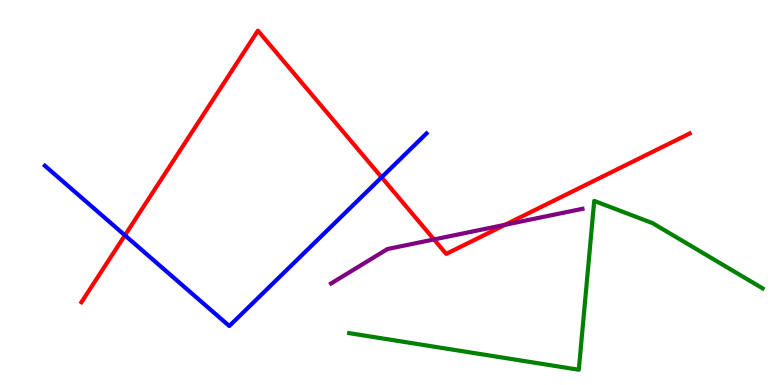[{'lines': ['blue', 'red'], 'intersections': [{'x': 1.61, 'y': 3.89}, {'x': 4.92, 'y': 5.39}]}, {'lines': ['green', 'red'], 'intersections': []}, {'lines': ['purple', 'red'], 'intersections': [{'x': 5.6, 'y': 3.78}, {'x': 6.52, 'y': 4.16}]}, {'lines': ['blue', 'green'], 'intersections': []}, {'lines': ['blue', 'purple'], 'intersections': []}, {'lines': ['green', 'purple'], 'intersections': []}]